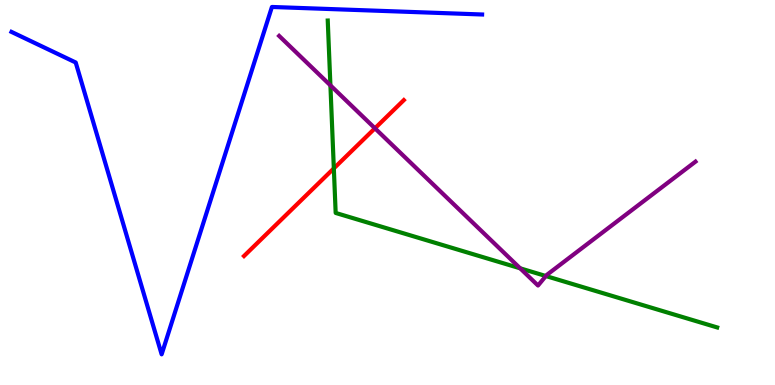[{'lines': ['blue', 'red'], 'intersections': []}, {'lines': ['green', 'red'], 'intersections': [{'x': 4.31, 'y': 5.63}]}, {'lines': ['purple', 'red'], 'intersections': [{'x': 4.84, 'y': 6.67}]}, {'lines': ['blue', 'green'], 'intersections': []}, {'lines': ['blue', 'purple'], 'intersections': []}, {'lines': ['green', 'purple'], 'intersections': [{'x': 4.26, 'y': 7.78}, {'x': 6.71, 'y': 3.03}, {'x': 7.04, 'y': 2.83}]}]